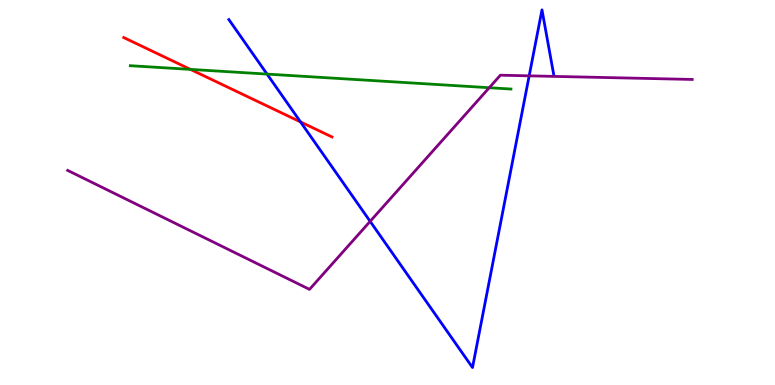[{'lines': ['blue', 'red'], 'intersections': [{'x': 3.88, 'y': 6.83}]}, {'lines': ['green', 'red'], 'intersections': [{'x': 2.46, 'y': 8.2}]}, {'lines': ['purple', 'red'], 'intersections': []}, {'lines': ['blue', 'green'], 'intersections': [{'x': 3.45, 'y': 8.08}]}, {'lines': ['blue', 'purple'], 'intersections': [{'x': 4.78, 'y': 4.25}, {'x': 6.83, 'y': 8.03}]}, {'lines': ['green', 'purple'], 'intersections': [{'x': 6.31, 'y': 7.72}]}]